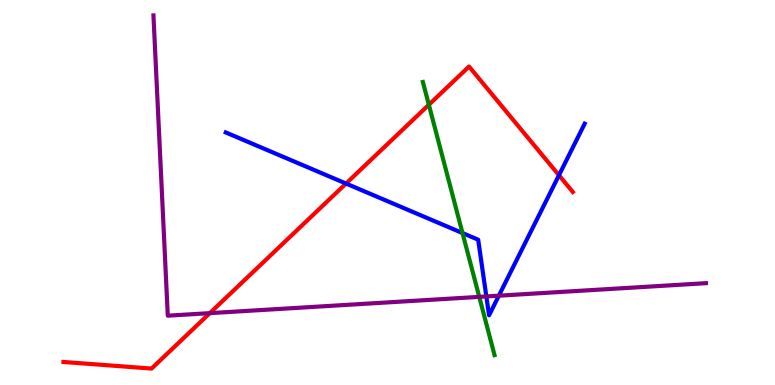[{'lines': ['blue', 'red'], 'intersections': [{'x': 4.46, 'y': 5.23}, {'x': 7.21, 'y': 5.45}]}, {'lines': ['green', 'red'], 'intersections': [{'x': 5.53, 'y': 7.28}]}, {'lines': ['purple', 'red'], 'intersections': [{'x': 2.71, 'y': 1.87}]}, {'lines': ['blue', 'green'], 'intersections': [{'x': 5.97, 'y': 3.95}]}, {'lines': ['blue', 'purple'], 'intersections': [{'x': 6.28, 'y': 2.3}, {'x': 6.44, 'y': 2.32}]}, {'lines': ['green', 'purple'], 'intersections': [{'x': 6.18, 'y': 2.29}]}]